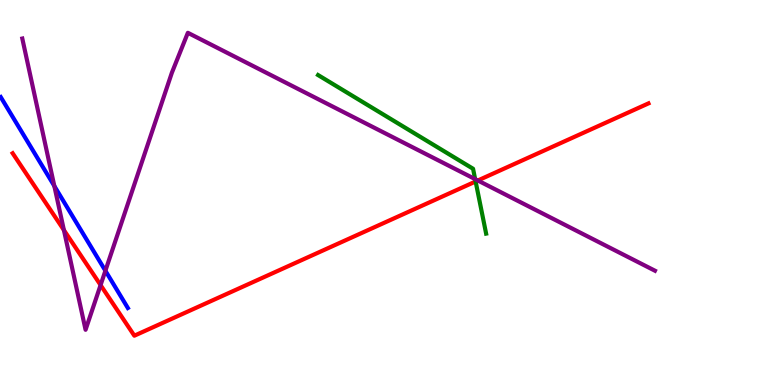[{'lines': ['blue', 'red'], 'intersections': []}, {'lines': ['green', 'red'], 'intersections': [{'x': 6.14, 'y': 5.29}]}, {'lines': ['purple', 'red'], 'intersections': [{'x': 0.825, 'y': 4.02}, {'x': 1.3, 'y': 2.6}, {'x': 6.17, 'y': 5.31}]}, {'lines': ['blue', 'green'], 'intersections': []}, {'lines': ['blue', 'purple'], 'intersections': [{'x': 0.701, 'y': 5.17}, {'x': 1.36, 'y': 2.97}]}, {'lines': ['green', 'purple'], 'intersections': [{'x': 6.13, 'y': 5.35}]}]